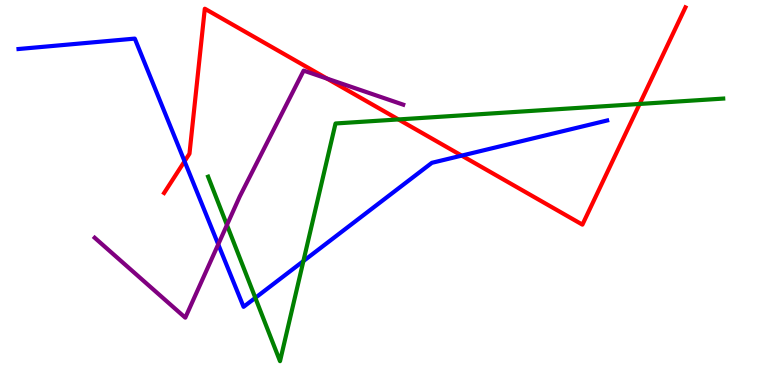[{'lines': ['blue', 'red'], 'intersections': [{'x': 2.38, 'y': 5.81}, {'x': 5.96, 'y': 5.96}]}, {'lines': ['green', 'red'], 'intersections': [{'x': 5.14, 'y': 6.9}, {'x': 8.25, 'y': 7.3}]}, {'lines': ['purple', 'red'], 'intersections': [{'x': 4.22, 'y': 7.96}]}, {'lines': ['blue', 'green'], 'intersections': [{'x': 3.29, 'y': 2.26}, {'x': 3.91, 'y': 3.22}]}, {'lines': ['blue', 'purple'], 'intersections': [{'x': 2.82, 'y': 3.65}]}, {'lines': ['green', 'purple'], 'intersections': [{'x': 2.93, 'y': 4.16}]}]